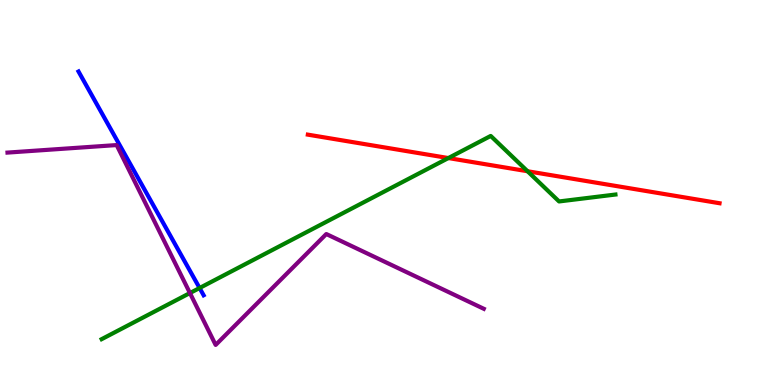[{'lines': ['blue', 'red'], 'intersections': []}, {'lines': ['green', 'red'], 'intersections': [{'x': 5.79, 'y': 5.89}, {'x': 6.81, 'y': 5.55}]}, {'lines': ['purple', 'red'], 'intersections': []}, {'lines': ['blue', 'green'], 'intersections': [{'x': 2.58, 'y': 2.52}]}, {'lines': ['blue', 'purple'], 'intersections': []}, {'lines': ['green', 'purple'], 'intersections': [{'x': 2.45, 'y': 2.39}]}]